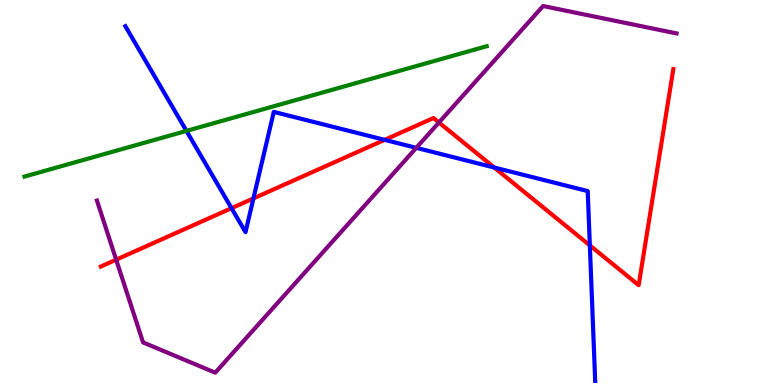[{'lines': ['blue', 'red'], 'intersections': [{'x': 2.99, 'y': 4.59}, {'x': 3.27, 'y': 4.85}, {'x': 4.96, 'y': 6.37}, {'x': 6.38, 'y': 5.65}, {'x': 7.61, 'y': 3.63}]}, {'lines': ['green', 'red'], 'intersections': []}, {'lines': ['purple', 'red'], 'intersections': [{'x': 1.5, 'y': 3.26}, {'x': 5.66, 'y': 6.82}]}, {'lines': ['blue', 'green'], 'intersections': [{'x': 2.41, 'y': 6.6}]}, {'lines': ['blue', 'purple'], 'intersections': [{'x': 5.37, 'y': 6.16}]}, {'lines': ['green', 'purple'], 'intersections': []}]